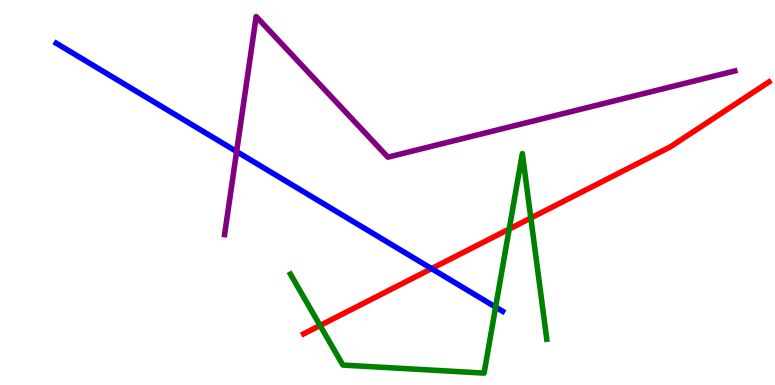[{'lines': ['blue', 'red'], 'intersections': [{'x': 5.57, 'y': 3.02}]}, {'lines': ['green', 'red'], 'intersections': [{'x': 4.13, 'y': 1.55}, {'x': 6.57, 'y': 4.05}, {'x': 6.85, 'y': 4.34}]}, {'lines': ['purple', 'red'], 'intersections': []}, {'lines': ['blue', 'green'], 'intersections': [{'x': 6.39, 'y': 2.02}]}, {'lines': ['blue', 'purple'], 'intersections': [{'x': 3.05, 'y': 6.06}]}, {'lines': ['green', 'purple'], 'intersections': []}]